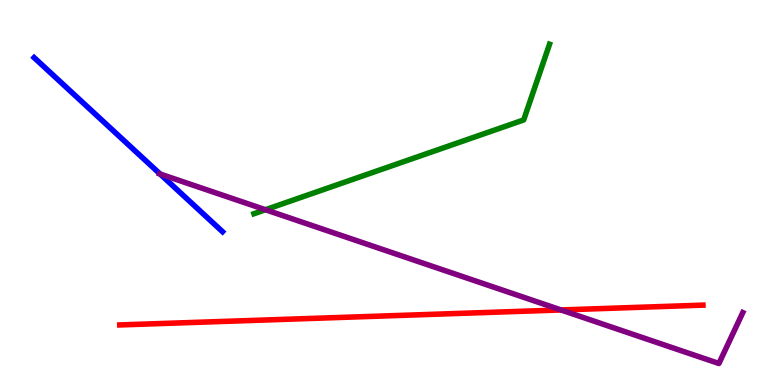[{'lines': ['blue', 'red'], 'intersections': []}, {'lines': ['green', 'red'], 'intersections': []}, {'lines': ['purple', 'red'], 'intersections': [{'x': 7.24, 'y': 1.95}]}, {'lines': ['blue', 'green'], 'intersections': []}, {'lines': ['blue', 'purple'], 'intersections': [{'x': 2.07, 'y': 5.48}]}, {'lines': ['green', 'purple'], 'intersections': [{'x': 3.43, 'y': 4.55}]}]